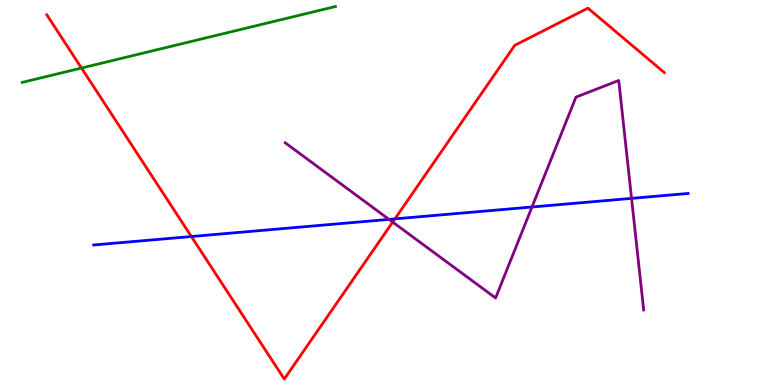[{'lines': ['blue', 'red'], 'intersections': [{'x': 2.47, 'y': 3.86}, {'x': 5.1, 'y': 4.31}]}, {'lines': ['green', 'red'], 'intersections': [{'x': 1.05, 'y': 8.23}]}, {'lines': ['purple', 'red'], 'intersections': [{'x': 5.07, 'y': 4.23}]}, {'lines': ['blue', 'green'], 'intersections': []}, {'lines': ['blue', 'purple'], 'intersections': [{'x': 5.02, 'y': 4.3}, {'x': 6.86, 'y': 4.62}, {'x': 8.15, 'y': 4.85}]}, {'lines': ['green', 'purple'], 'intersections': []}]